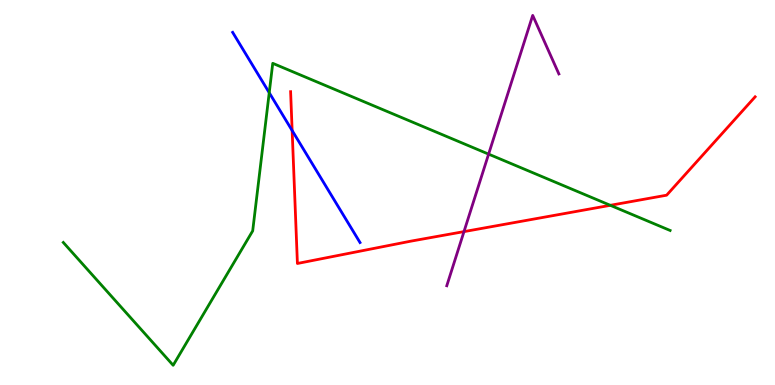[{'lines': ['blue', 'red'], 'intersections': [{'x': 3.77, 'y': 6.61}]}, {'lines': ['green', 'red'], 'intersections': [{'x': 7.87, 'y': 4.67}]}, {'lines': ['purple', 'red'], 'intersections': [{'x': 5.99, 'y': 3.98}]}, {'lines': ['blue', 'green'], 'intersections': [{'x': 3.47, 'y': 7.59}]}, {'lines': ['blue', 'purple'], 'intersections': []}, {'lines': ['green', 'purple'], 'intersections': [{'x': 6.3, 'y': 6.0}]}]